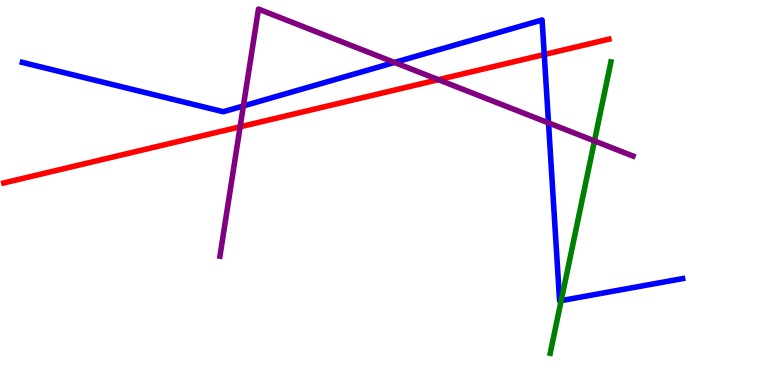[{'lines': ['blue', 'red'], 'intersections': [{'x': 7.02, 'y': 8.58}]}, {'lines': ['green', 'red'], 'intersections': []}, {'lines': ['purple', 'red'], 'intersections': [{'x': 3.1, 'y': 6.71}, {'x': 5.66, 'y': 7.93}]}, {'lines': ['blue', 'green'], 'intersections': [{'x': 7.24, 'y': 2.19}]}, {'lines': ['blue', 'purple'], 'intersections': [{'x': 3.14, 'y': 7.25}, {'x': 5.09, 'y': 8.38}, {'x': 7.08, 'y': 6.81}]}, {'lines': ['green', 'purple'], 'intersections': [{'x': 7.67, 'y': 6.34}]}]